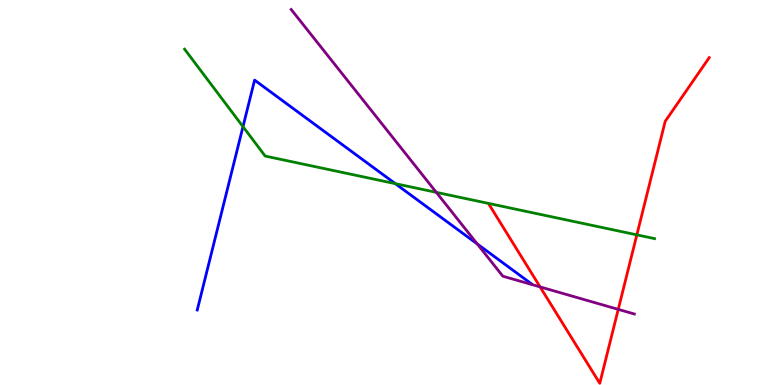[{'lines': ['blue', 'red'], 'intersections': []}, {'lines': ['green', 'red'], 'intersections': [{'x': 8.22, 'y': 3.9}]}, {'lines': ['purple', 'red'], 'intersections': [{'x': 6.97, 'y': 2.55}, {'x': 7.98, 'y': 1.96}]}, {'lines': ['blue', 'green'], 'intersections': [{'x': 3.14, 'y': 6.71}, {'x': 5.1, 'y': 5.23}]}, {'lines': ['blue', 'purple'], 'intersections': [{'x': 6.16, 'y': 3.66}]}, {'lines': ['green', 'purple'], 'intersections': [{'x': 5.63, 'y': 5.0}]}]